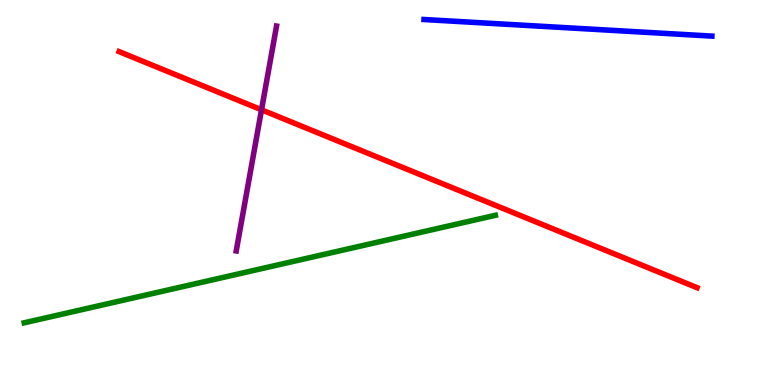[{'lines': ['blue', 'red'], 'intersections': []}, {'lines': ['green', 'red'], 'intersections': []}, {'lines': ['purple', 'red'], 'intersections': [{'x': 3.37, 'y': 7.15}]}, {'lines': ['blue', 'green'], 'intersections': []}, {'lines': ['blue', 'purple'], 'intersections': []}, {'lines': ['green', 'purple'], 'intersections': []}]